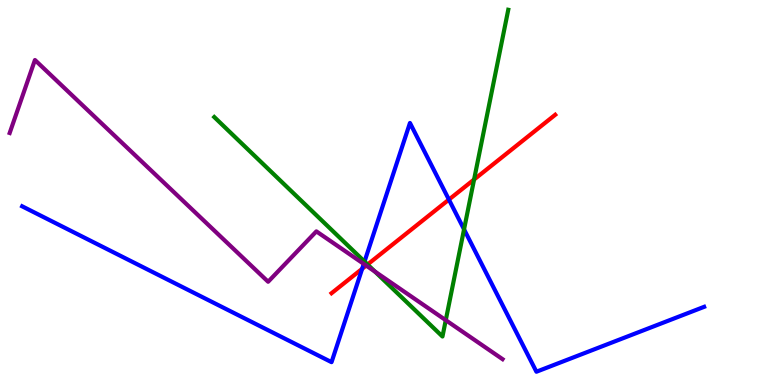[{'lines': ['blue', 'red'], 'intersections': [{'x': 4.67, 'y': 3.02}, {'x': 5.79, 'y': 4.82}]}, {'lines': ['green', 'red'], 'intersections': [{'x': 4.74, 'y': 3.13}, {'x': 6.12, 'y': 5.34}]}, {'lines': ['purple', 'red'], 'intersections': [{'x': 4.73, 'y': 3.1}]}, {'lines': ['blue', 'green'], 'intersections': [{'x': 4.7, 'y': 3.21}, {'x': 5.99, 'y': 4.04}]}, {'lines': ['blue', 'purple'], 'intersections': [{'x': 4.69, 'y': 3.15}]}, {'lines': ['green', 'purple'], 'intersections': [{'x': 4.84, 'y': 2.95}, {'x': 5.75, 'y': 1.68}]}]